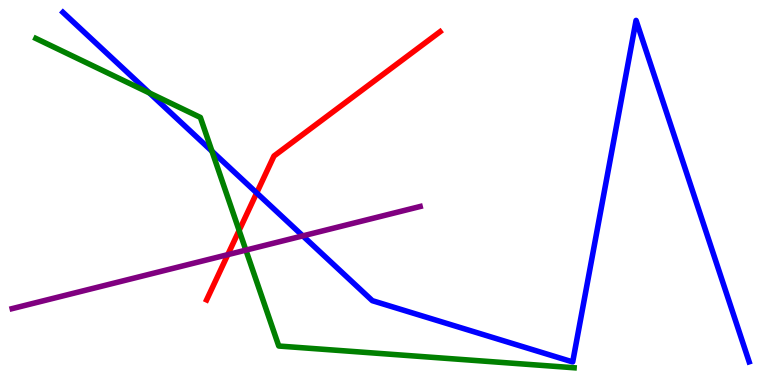[{'lines': ['blue', 'red'], 'intersections': [{'x': 3.31, 'y': 4.99}]}, {'lines': ['green', 'red'], 'intersections': [{'x': 3.09, 'y': 4.01}]}, {'lines': ['purple', 'red'], 'intersections': [{'x': 2.94, 'y': 3.39}]}, {'lines': ['blue', 'green'], 'intersections': [{'x': 1.93, 'y': 7.58}, {'x': 2.73, 'y': 6.07}]}, {'lines': ['blue', 'purple'], 'intersections': [{'x': 3.91, 'y': 3.87}]}, {'lines': ['green', 'purple'], 'intersections': [{'x': 3.17, 'y': 3.5}]}]